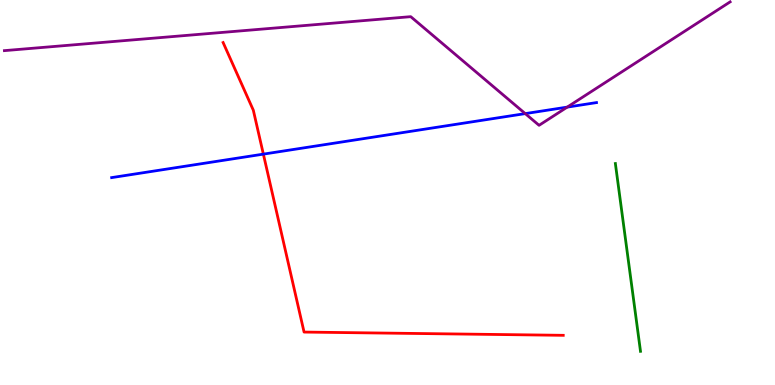[{'lines': ['blue', 'red'], 'intersections': [{'x': 3.4, 'y': 6.0}]}, {'lines': ['green', 'red'], 'intersections': []}, {'lines': ['purple', 'red'], 'intersections': []}, {'lines': ['blue', 'green'], 'intersections': []}, {'lines': ['blue', 'purple'], 'intersections': [{'x': 6.78, 'y': 7.05}, {'x': 7.32, 'y': 7.22}]}, {'lines': ['green', 'purple'], 'intersections': []}]